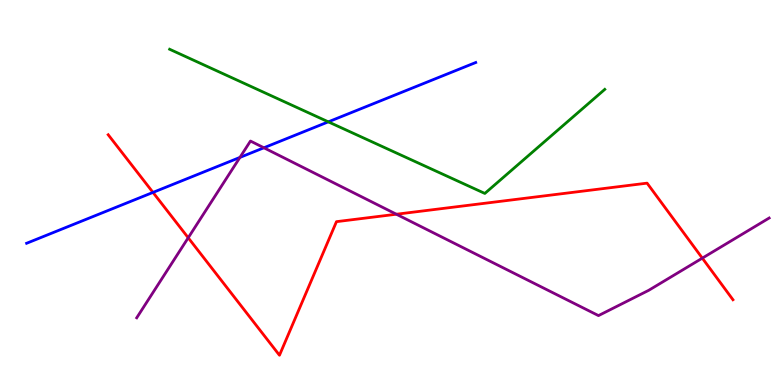[{'lines': ['blue', 'red'], 'intersections': [{'x': 1.97, 'y': 5.0}]}, {'lines': ['green', 'red'], 'intersections': []}, {'lines': ['purple', 'red'], 'intersections': [{'x': 2.43, 'y': 3.82}, {'x': 5.11, 'y': 4.44}, {'x': 9.06, 'y': 3.3}]}, {'lines': ['blue', 'green'], 'intersections': [{'x': 4.24, 'y': 6.84}]}, {'lines': ['blue', 'purple'], 'intersections': [{'x': 3.1, 'y': 5.91}, {'x': 3.41, 'y': 6.16}]}, {'lines': ['green', 'purple'], 'intersections': []}]